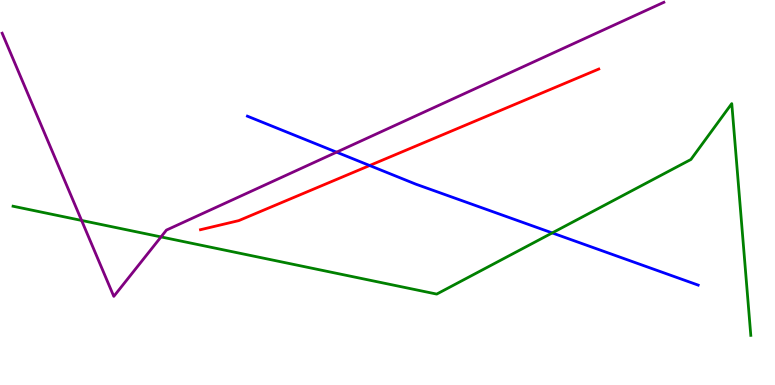[{'lines': ['blue', 'red'], 'intersections': [{'x': 4.77, 'y': 5.7}]}, {'lines': ['green', 'red'], 'intersections': []}, {'lines': ['purple', 'red'], 'intersections': []}, {'lines': ['blue', 'green'], 'intersections': [{'x': 7.13, 'y': 3.95}]}, {'lines': ['blue', 'purple'], 'intersections': [{'x': 4.34, 'y': 6.05}]}, {'lines': ['green', 'purple'], 'intersections': [{'x': 1.05, 'y': 4.27}, {'x': 2.08, 'y': 3.85}]}]